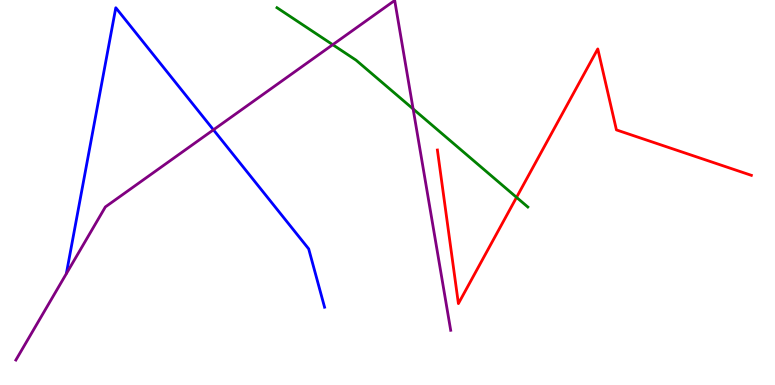[{'lines': ['blue', 'red'], 'intersections': []}, {'lines': ['green', 'red'], 'intersections': [{'x': 6.67, 'y': 4.87}]}, {'lines': ['purple', 'red'], 'intersections': []}, {'lines': ['blue', 'green'], 'intersections': []}, {'lines': ['blue', 'purple'], 'intersections': [{'x': 2.75, 'y': 6.63}]}, {'lines': ['green', 'purple'], 'intersections': [{'x': 4.29, 'y': 8.84}, {'x': 5.33, 'y': 7.17}]}]